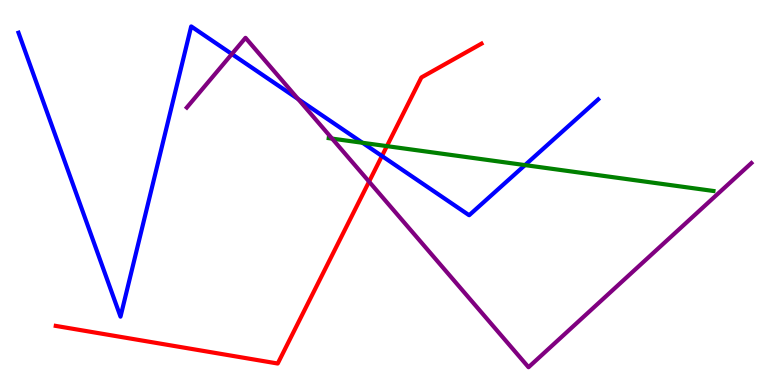[{'lines': ['blue', 'red'], 'intersections': [{'x': 4.93, 'y': 5.95}]}, {'lines': ['green', 'red'], 'intersections': [{'x': 4.99, 'y': 6.2}]}, {'lines': ['purple', 'red'], 'intersections': [{'x': 4.76, 'y': 5.28}]}, {'lines': ['blue', 'green'], 'intersections': [{'x': 4.68, 'y': 6.29}, {'x': 6.77, 'y': 5.71}]}, {'lines': ['blue', 'purple'], 'intersections': [{'x': 2.99, 'y': 8.6}, {'x': 3.85, 'y': 7.43}]}, {'lines': ['green', 'purple'], 'intersections': [{'x': 4.29, 'y': 6.4}]}]